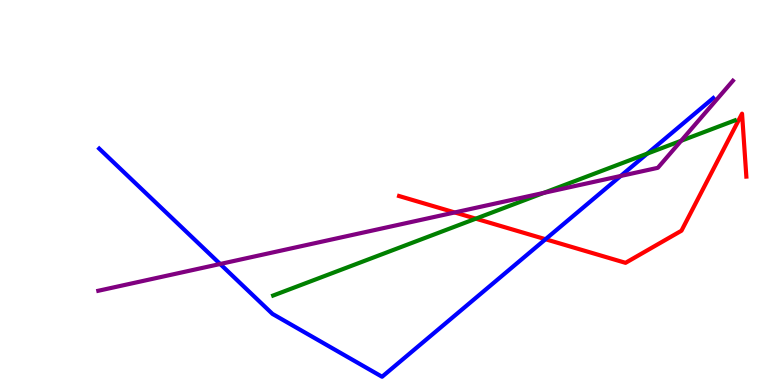[{'lines': ['blue', 'red'], 'intersections': [{'x': 7.04, 'y': 3.79}]}, {'lines': ['green', 'red'], 'intersections': [{'x': 6.14, 'y': 4.32}]}, {'lines': ['purple', 'red'], 'intersections': [{'x': 5.87, 'y': 4.48}]}, {'lines': ['blue', 'green'], 'intersections': [{'x': 8.35, 'y': 6.01}]}, {'lines': ['blue', 'purple'], 'intersections': [{'x': 2.84, 'y': 3.14}, {'x': 8.01, 'y': 5.43}]}, {'lines': ['green', 'purple'], 'intersections': [{'x': 7.02, 'y': 4.99}, {'x': 8.79, 'y': 6.34}]}]